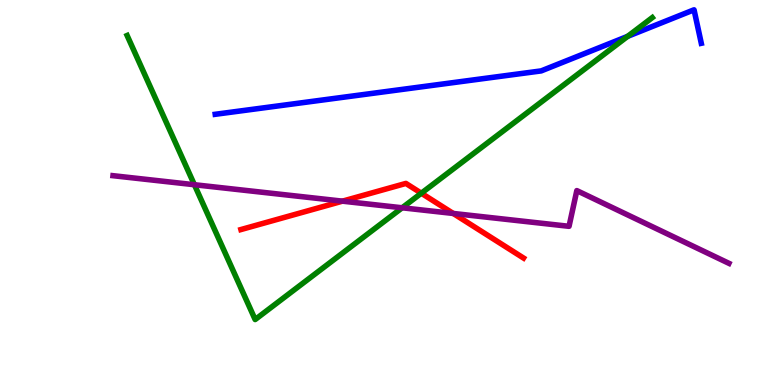[{'lines': ['blue', 'red'], 'intersections': []}, {'lines': ['green', 'red'], 'intersections': [{'x': 5.44, 'y': 4.98}]}, {'lines': ['purple', 'red'], 'intersections': [{'x': 4.42, 'y': 4.78}, {'x': 5.85, 'y': 4.46}]}, {'lines': ['blue', 'green'], 'intersections': [{'x': 8.1, 'y': 9.06}]}, {'lines': ['blue', 'purple'], 'intersections': []}, {'lines': ['green', 'purple'], 'intersections': [{'x': 2.51, 'y': 5.2}, {'x': 5.19, 'y': 4.6}]}]